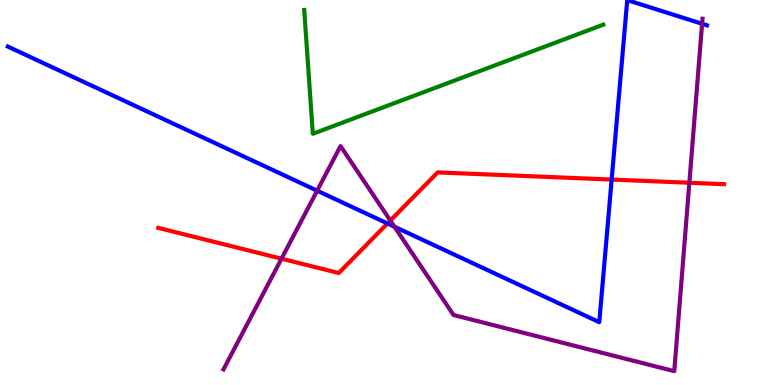[{'lines': ['blue', 'red'], 'intersections': [{'x': 5.0, 'y': 4.2}, {'x': 7.89, 'y': 5.34}]}, {'lines': ['green', 'red'], 'intersections': []}, {'lines': ['purple', 'red'], 'intersections': [{'x': 3.63, 'y': 3.28}, {'x': 5.04, 'y': 4.27}, {'x': 8.89, 'y': 5.25}]}, {'lines': ['blue', 'green'], 'intersections': []}, {'lines': ['blue', 'purple'], 'intersections': [{'x': 4.09, 'y': 5.05}, {'x': 5.09, 'y': 4.11}, {'x': 9.06, 'y': 9.38}]}, {'lines': ['green', 'purple'], 'intersections': []}]